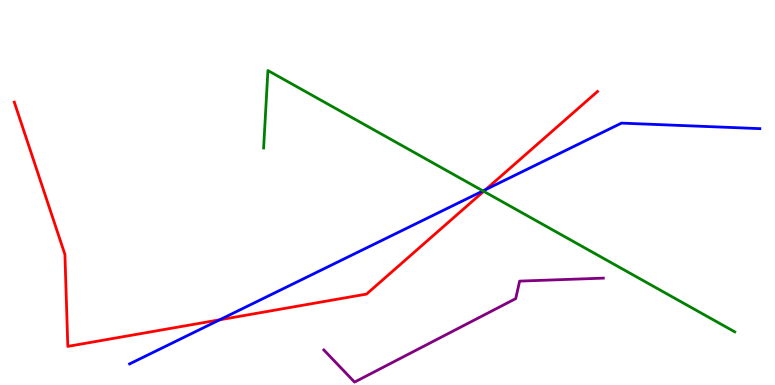[{'lines': ['blue', 'red'], 'intersections': [{'x': 2.83, 'y': 1.69}, {'x': 6.27, 'y': 5.08}]}, {'lines': ['green', 'red'], 'intersections': [{'x': 6.24, 'y': 5.03}]}, {'lines': ['purple', 'red'], 'intersections': []}, {'lines': ['blue', 'green'], 'intersections': [{'x': 6.23, 'y': 5.04}]}, {'lines': ['blue', 'purple'], 'intersections': []}, {'lines': ['green', 'purple'], 'intersections': []}]